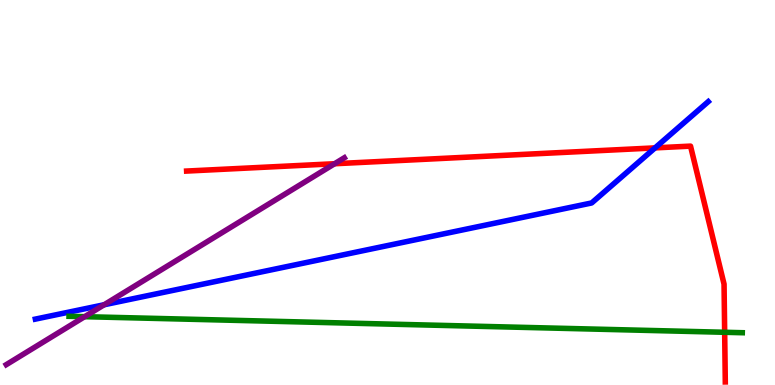[{'lines': ['blue', 'red'], 'intersections': [{'x': 8.45, 'y': 6.16}]}, {'lines': ['green', 'red'], 'intersections': [{'x': 9.35, 'y': 1.37}]}, {'lines': ['purple', 'red'], 'intersections': [{'x': 4.32, 'y': 5.75}]}, {'lines': ['blue', 'green'], 'intersections': []}, {'lines': ['blue', 'purple'], 'intersections': [{'x': 1.34, 'y': 2.08}]}, {'lines': ['green', 'purple'], 'intersections': [{'x': 1.09, 'y': 1.77}]}]